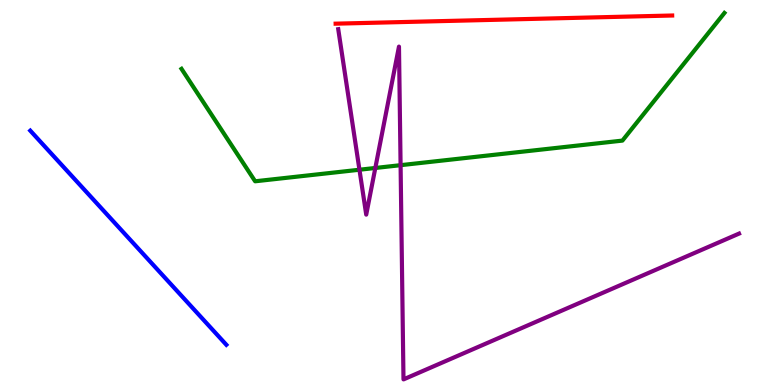[{'lines': ['blue', 'red'], 'intersections': []}, {'lines': ['green', 'red'], 'intersections': []}, {'lines': ['purple', 'red'], 'intersections': []}, {'lines': ['blue', 'green'], 'intersections': []}, {'lines': ['blue', 'purple'], 'intersections': []}, {'lines': ['green', 'purple'], 'intersections': [{'x': 4.64, 'y': 5.59}, {'x': 4.84, 'y': 5.64}, {'x': 5.17, 'y': 5.71}]}]